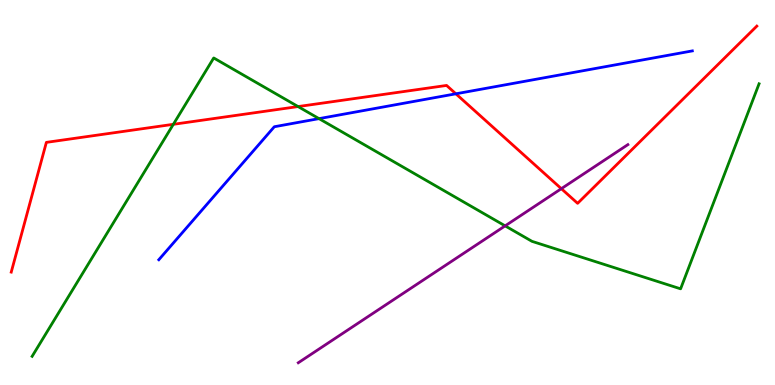[{'lines': ['blue', 'red'], 'intersections': [{'x': 5.88, 'y': 7.56}]}, {'lines': ['green', 'red'], 'intersections': [{'x': 2.24, 'y': 6.77}, {'x': 3.85, 'y': 7.23}]}, {'lines': ['purple', 'red'], 'intersections': [{'x': 7.24, 'y': 5.1}]}, {'lines': ['blue', 'green'], 'intersections': [{'x': 4.12, 'y': 6.92}]}, {'lines': ['blue', 'purple'], 'intersections': []}, {'lines': ['green', 'purple'], 'intersections': [{'x': 6.52, 'y': 4.13}]}]